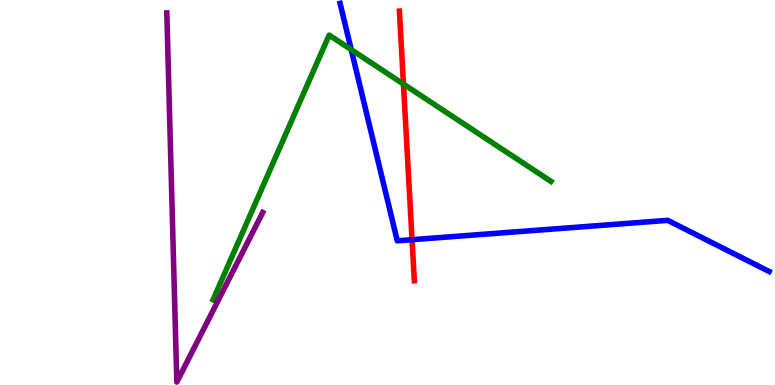[{'lines': ['blue', 'red'], 'intersections': [{'x': 5.32, 'y': 3.77}]}, {'lines': ['green', 'red'], 'intersections': [{'x': 5.21, 'y': 7.82}]}, {'lines': ['purple', 'red'], 'intersections': []}, {'lines': ['blue', 'green'], 'intersections': [{'x': 4.53, 'y': 8.71}]}, {'lines': ['blue', 'purple'], 'intersections': []}, {'lines': ['green', 'purple'], 'intersections': []}]